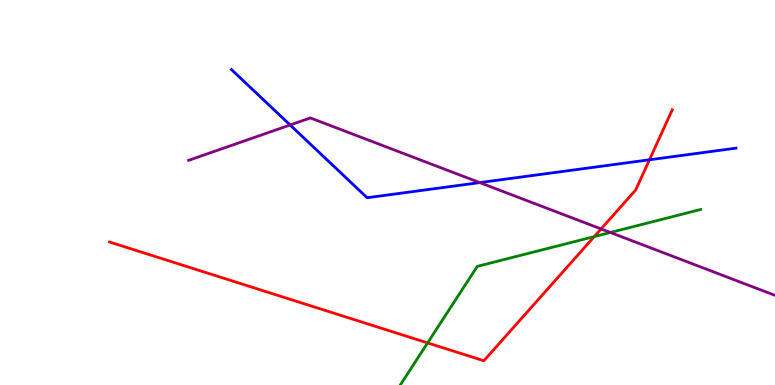[{'lines': ['blue', 'red'], 'intersections': [{'x': 8.38, 'y': 5.85}]}, {'lines': ['green', 'red'], 'intersections': [{'x': 5.52, 'y': 1.09}, {'x': 7.67, 'y': 3.85}]}, {'lines': ['purple', 'red'], 'intersections': [{'x': 7.76, 'y': 4.05}]}, {'lines': ['blue', 'green'], 'intersections': []}, {'lines': ['blue', 'purple'], 'intersections': [{'x': 3.74, 'y': 6.75}, {'x': 6.19, 'y': 5.26}]}, {'lines': ['green', 'purple'], 'intersections': [{'x': 7.88, 'y': 3.96}]}]